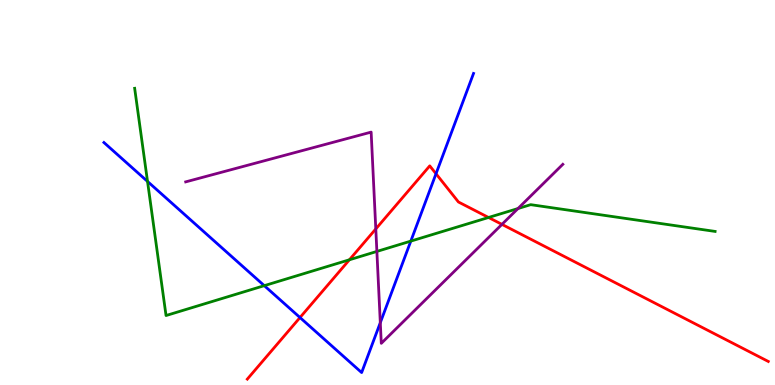[{'lines': ['blue', 'red'], 'intersections': [{'x': 3.87, 'y': 1.75}, {'x': 5.63, 'y': 5.49}]}, {'lines': ['green', 'red'], 'intersections': [{'x': 4.51, 'y': 3.25}, {'x': 6.3, 'y': 4.35}]}, {'lines': ['purple', 'red'], 'intersections': [{'x': 4.85, 'y': 4.05}, {'x': 6.48, 'y': 4.17}]}, {'lines': ['blue', 'green'], 'intersections': [{'x': 1.9, 'y': 5.29}, {'x': 3.41, 'y': 2.58}, {'x': 5.3, 'y': 3.74}]}, {'lines': ['blue', 'purple'], 'intersections': [{'x': 4.91, 'y': 1.62}]}, {'lines': ['green', 'purple'], 'intersections': [{'x': 4.86, 'y': 3.47}, {'x': 6.68, 'y': 4.58}]}]